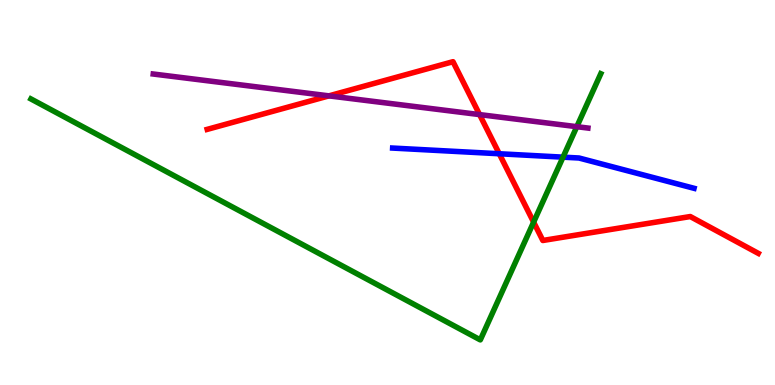[{'lines': ['blue', 'red'], 'intersections': [{'x': 6.44, 'y': 6.01}]}, {'lines': ['green', 'red'], 'intersections': [{'x': 6.89, 'y': 4.23}]}, {'lines': ['purple', 'red'], 'intersections': [{'x': 4.24, 'y': 7.51}, {'x': 6.19, 'y': 7.02}]}, {'lines': ['blue', 'green'], 'intersections': [{'x': 7.26, 'y': 5.92}]}, {'lines': ['blue', 'purple'], 'intersections': []}, {'lines': ['green', 'purple'], 'intersections': [{'x': 7.44, 'y': 6.71}]}]